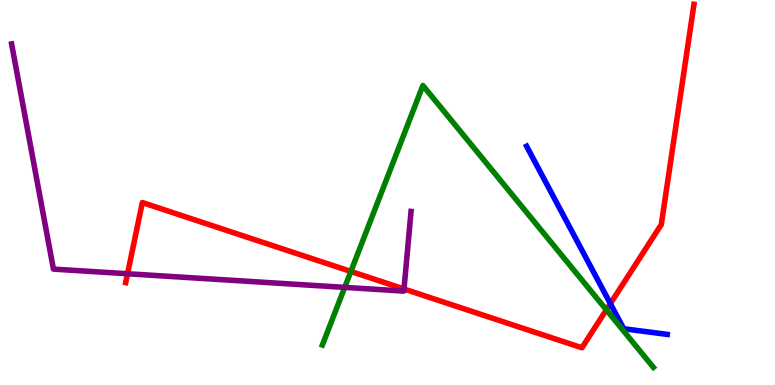[{'lines': ['blue', 'red'], 'intersections': [{'x': 7.88, 'y': 2.11}]}, {'lines': ['green', 'red'], 'intersections': [{'x': 4.53, 'y': 2.95}, {'x': 7.82, 'y': 1.95}]}, {'lines': ['purple', 'red'], 'intersections': [{'x': 1.65, 'y': 2.89}, {'x': 5.21, 'y': 2.49}]}, {'lines': ['blue', 'green'], 'intersections': []}, {'lines': ['blue', 'purple'], 'intersections': []}, {'lines': ['green', 'purple'], 'intersections': [{'x': 4.45, 'y': 2.54}]}]